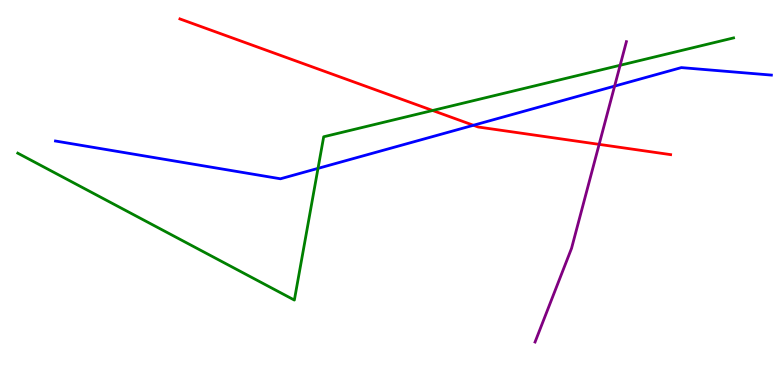[{'lines': ['blue', 'red'], 'intersections': [{'x': 6.11, 'y': 6.75}]}, {'lines': ['green', 'red'], 'intersections': [{'x': 5.58, 'y': 7.13}]}, {'lines': ['purple', 'red'], 'intersections': [{'x': 7.73, 'y': 6.25}]}, {'lines': ['blue', 'green'], 'intersections': [{'x': 4.1, 'y': 5.63}]}, {'lines': ['blue', 'purple'], 'intersections': [{'x': 7.93, 'y': 7.76}]}, {'lines': ['green', 'purple'], 'intersections': [{'x': 8.0, 'y': 8.3}]}]